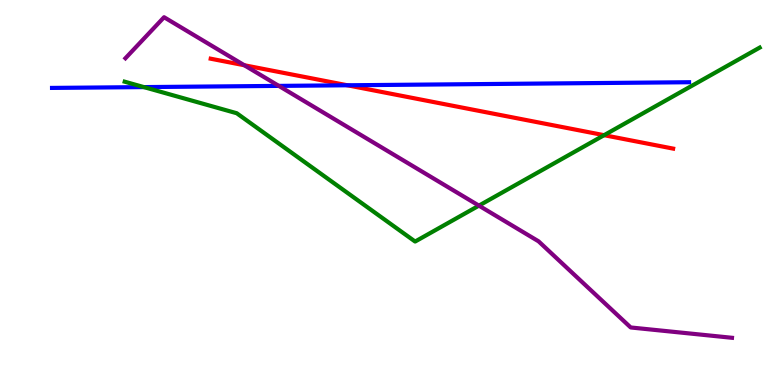[{'lines': ['blue', 'red'], 'intersections': [{'x': 4.48, 'y': 7.78}]}, {'lines': ['green', 'red'], 'intersections': [{'x': 7.79, 'y': 6.49}]}, {'lines': ['purple', 'red'], 'intersections': [{'x': 3.15, 'y': 8.31}]}, {'lines': ['blue', 'green'], 'intersections': [{'x': 1.86, 'y': 7.74}]}, {'lines': ['blue', 'purple'], 'intersections': [{'x': 3.6, 'y': 7.77}]}, {'lines': ['green', 'purple'], 'intersections': [{'x': 6.18, 'y': 4.66}]}]